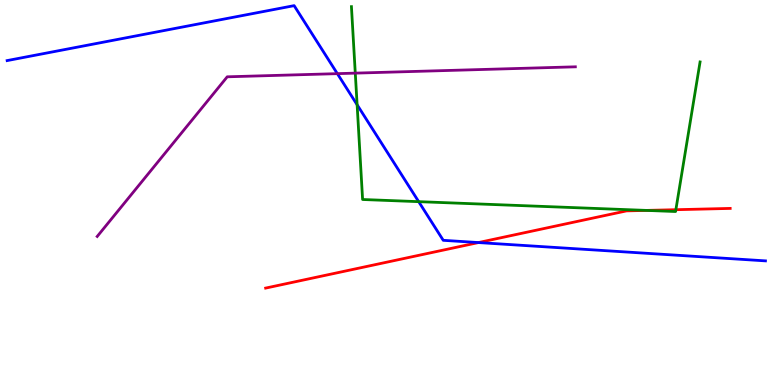[{'lines': ['blue', 'red'], 'intersections': [{'x': 6.17, 'y': 3.7}]}, {'lines': ['green', 'red'], 'intersections': [{'x': 8.34, 'y': 4.54}, {'x': 8.72, 'y': 4.55}]}, {'lines': ['purple', 'red'], 'intersections': []}, {'lines': ['blue', 'green'], 'intersections': [{'x': 4.61, 'y': 7.28}, {'x': 5.4, 'y': 4.76}]}, {'lines': ['blue', 'purple'], 'intersections': [{'x': 4.35, 'y': 8.09}]}, {'lines': ['green', 'purple'], 'intersections': [{'x': 4.58, 'y': 8.1}]}]